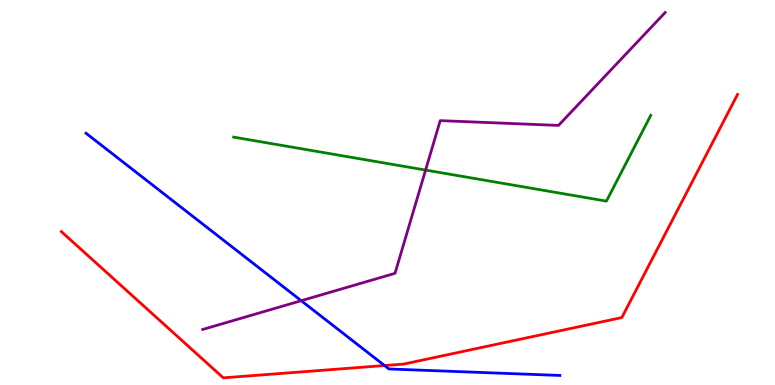[{'lines': ['blue', 'red'], 'intersections': [{'x': 4.96, 'y': 0.506}]}, {'lines': ['green', 'red'], 'intersections': []}, {'lines': ['purple', 'red'], 'intersections': []}, {'lines': ['blue', 'green'], 'intersections': []}, {'lines': ['blue', 'purple'], 'intersections': [{'x': 3.89, 'y': 2.19}]}, {'lines': ['green', 'purple'], 'intersections': [{'x': 5.49, 'y': 5.58}]}]